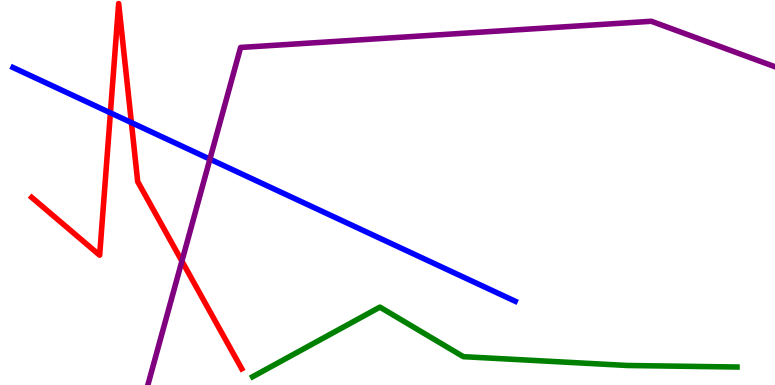[{'lines': ['blue', 'red'], 'intersections': [{'x': 1.42, 'y': 7.07}, {'x': 1.7, 'y': 6.82}]}, {'lines': ['green', 'red'], 'intersections': []}, {'lines': ['purple', 'red'], 'intersections': [{'x': 2.35, 'y': 3.22}]}, {'lines': ['blue', 'green'], 'intersections': []}, {'lines': ['blue', 'purple'], 'intersections': [{'x': 2.71, 'y': 5.87}]}, {'lines': ['green', 'purple'], 'intersections': []}]